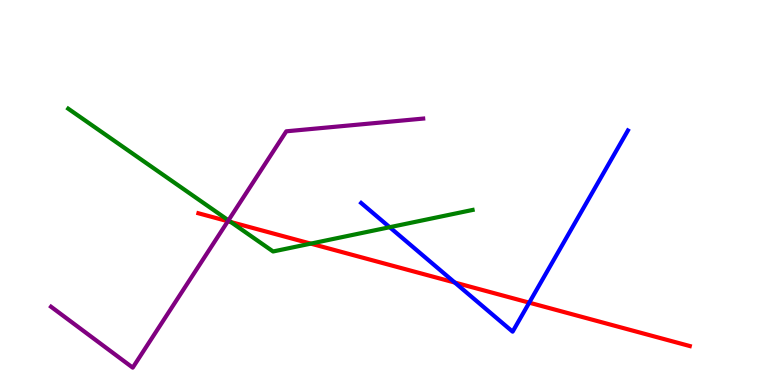[{'lines': ['blue', 'red'], 'intersections': [{'x': 5.87, 'y': 2.66}, {'x': 6.83, 'y': 2.14}]}, {'lines': ['green', 'red'], 'intersections': [{'x': 2.98, 'y': 4.23}, {'x': 4.01, 'y': 3.67}]}, {'lines': ['purple', 'red'], 'intersections': [{'x': 2.94, 'y': 4.25}]}, {'lines': ['blue', 'green'], 'intersections': [{'x': 5.03, 'y': 4.1}]}, {'lines': ['blue', 'purple'], 'intersections': []}, {'lines': ['green', 'purple'], 'intersections': [{'x': 2.95, 'y': 4.28}]}]